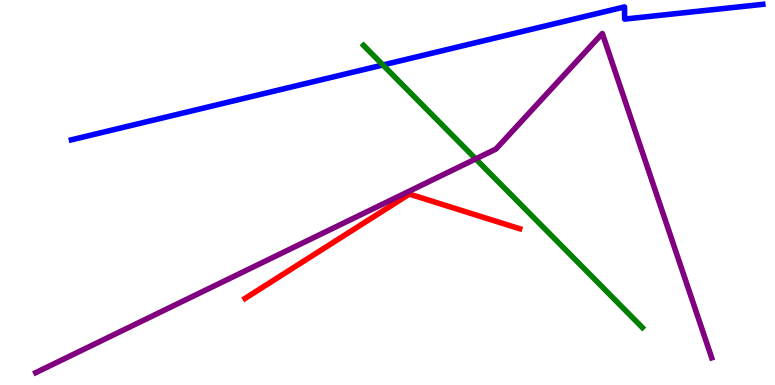[{'lines': ['blue', 'red'], 'intersections': []}, {'lines': ['green', 'red'], 'intersections': []}, {'lines': ['purple', 'red'], 'intersections': []}, {'lines': ['blue', 'green'], 'intersections': [{'x': 4.94, 'y': 8.31}]}, {'lines': ['blue', 'purple'], 'intersections': []}, {'lines': ['green', 'purple'], 'intersections': [{'x': 6.14, 'y': 5.87}]}]